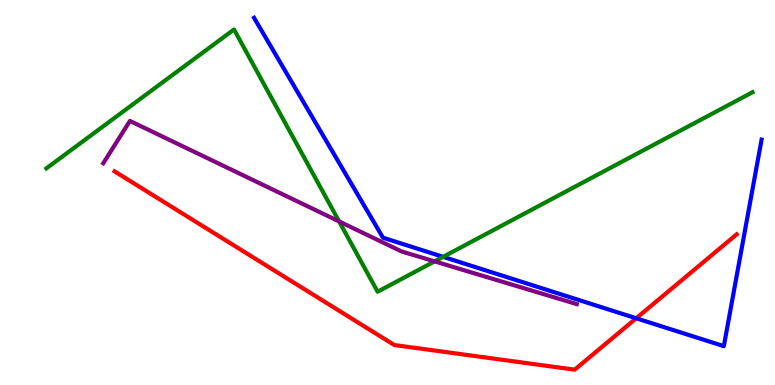[{'lines': ['blue', 'red'], 'intersections': [{'x': 8.21, 'y': 1.73}]}, {'lines': ['green', 'red'], 'intersections': []}, {'lines': ['purple', 'red'], 'intersections': []}, {'lines': ['blue', 'green'], 'intersections': [{'x': 5.72, 'y': 3.33}]}, {'lines': ['blue', 'purple'], 'intersections': []}, {'lines': ['green', 'purple'], 'intersections': [{'x': 4.38, 'y': 4.25}, {'x': 5.61, 'y': 3.21}]}]